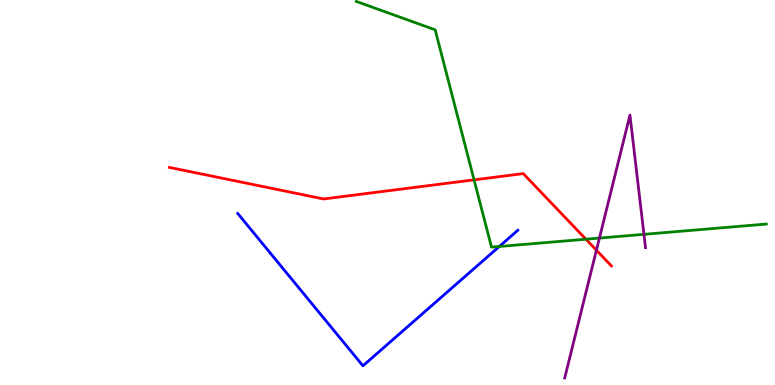[{'lines': ['blue', 'red'], 'intersections': []}, {'lines': ['green', 'red'], 'intersections': [{'x': 6.12, 'y': 5.33}, {'x': 7.56, 'y': 3.79}]}, {'lines': ['purple', 'red'], 'intersections': [{'x': 7.7, 'y': 3.5}]}, {'lines': ['blue', 'green'], 'intersections': [{'x': 6.44, 'y': 3.6}]}, {'lines': ['blue', 'purple'], 'intersections': []}, {'lines': ['green', 'purple'], 'intersections': [{'x': 7.73, 'y': 3.82}, {'x': 8.31, 'y': 3.91}]}]